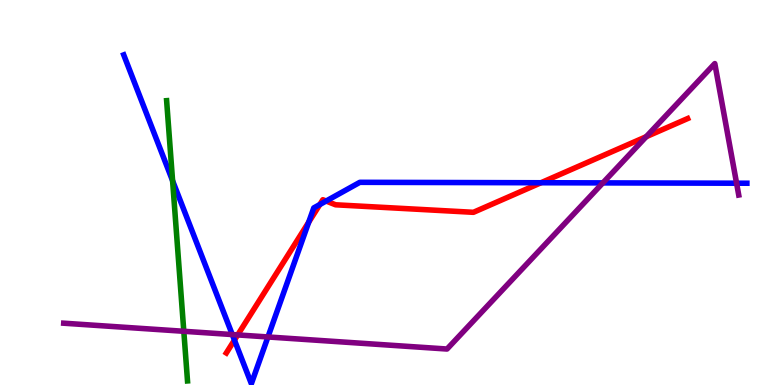[{'lines': ['blue', 'red'], 'intersections': [{'x': 3.03, 'y': 1.17}, {'x': 3.98, 'y': 4.23}, {'x': 4.13, 'y': 4.69}, {'x': 4.21, 'y': 4.78}, {'x': 6.98, 'y': 5.25}]}, {'lines': ['green', 'red'], 'intersections': []}, {'lines': ['purple', 'red'], 'intersections': [{'x': 3.07, 'y': 1.3}, {'x': 8.34, 'y': 6.45}]}, {'lines': ['blue', 'green'], 'intersections': [{'x': 2.23, 'y': 5.31}]}, {'lines': ['blue', 'purple'], 'intersections': [{'x': 3.0, 'y': 1.31}, {'x': 3.46, 'y': 1.25}, {'x': 7.78, 'y': 5.25}, {'x': 9.5, 'y': 5.24}]}, {'lines': ['green', 'purple'], 'intersections': [{'x': 2.37, 'y': 1.4}]}]